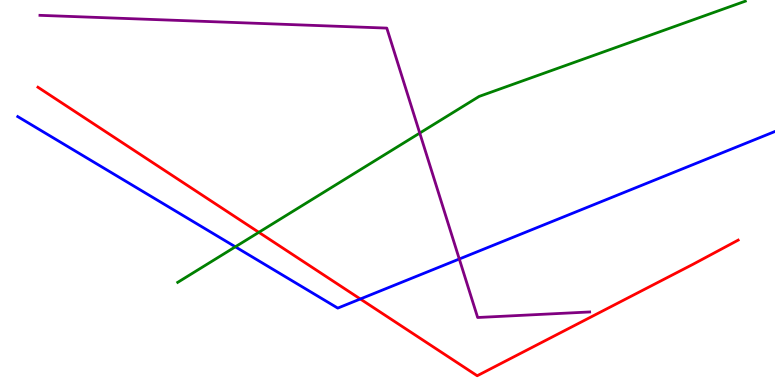[{'lines': ['blue', 'red'], 'intersections': [{'x': 4.65, 'y': 2.23}]}, {'lines': ['green', 'red'], 'intersections': [{'x': 3.34, 'y': 3.97}]}, {'lines': ['purple', 'red'], 'intersections': []}, {'lines': ['blue', 'green'], 'intersections': [{'x': 3.04, 'y': 3.59}]}, {'lines': ['blue', 'purple'], 'intersections': [{'x': 5.93, 'y': 3.27}]}, {'lines': ['green', 'purple'], 'intersections': [{'x': 5.42, 'y': 6.54}]}]